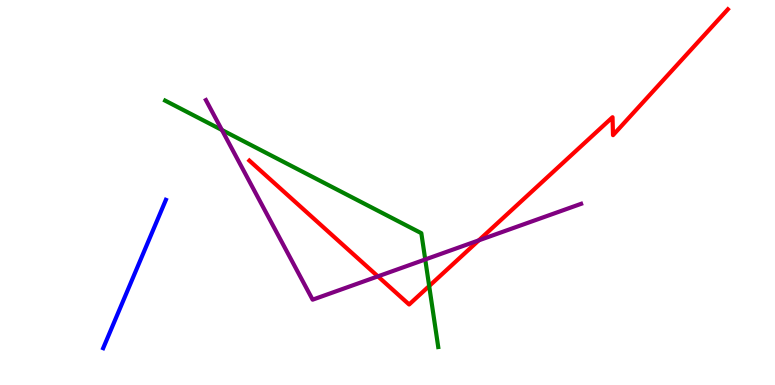[{'lines': ['blue', 'red'], 'intersections': []}, {'lines': ['green', 'red'], 'intersections': [{'x': 5.54, 'y': 2.57}]}, {'lines': ['purple', 'red'], 'intersections': [{'x': 4.88, 'y': 2.82}, {'x': 6.18, 'y': 3.76}]}, {'lines': ['blue', 'green'], 'intersections': []}, {'lines': ['blue', 'purple'], 'intersections': []}, {'lines': ['green', 'purple'], 'intersections': [{'x': 2.86, 'y': 6.62}, {'x': 5.49, 'y': 3.26}]}]